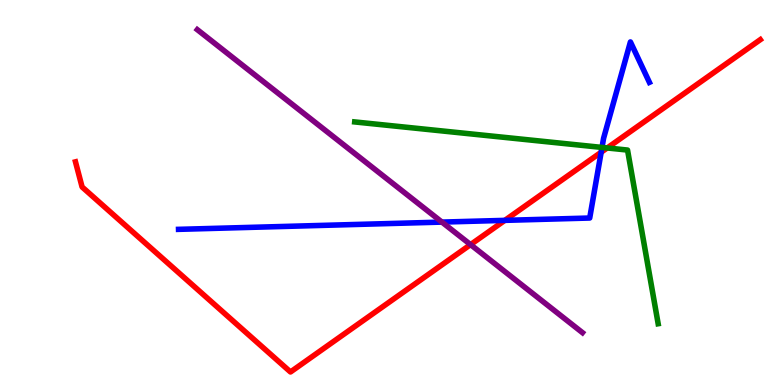[{'lines': ['blue', 'red'], 'intersections': [{'x': 6.51, 'y': 4.28}, {'x': 7.76, 'y': 6.05}]}, {'lines': ['green', 'red'], 'intersections': [{'x': 7.83, 'y': 6.16}]}, {'lines': ['purple', 'red'], 'intersections': [{'x': 6.07, 'y': 3.65}]}, {'lines': ['blue', 'green'], 'intersections': [{'x': 7.77, 'y': 6.17}]}, {'lines': ['blue', 'purple'], 'intersections': [{'x': 5.7, 'y': 4.23}]}, {'lines': ['green', 'purple'], 'intersections': []}]